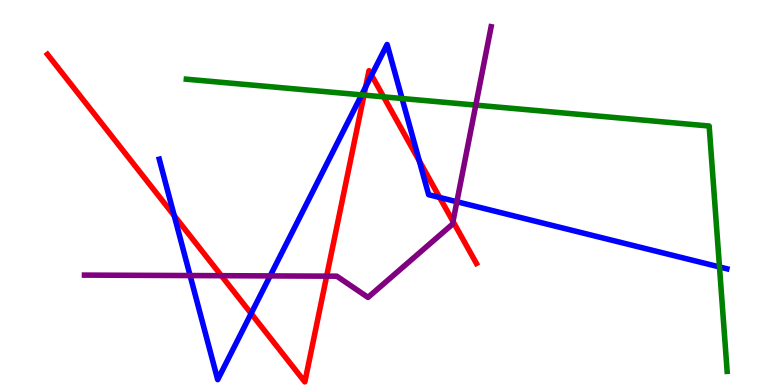[{'lines': ['blue', 'red'], 'intersections': [{'x': 2.25, 'y': 4.4}, {'x': 3.24, 'y': 1.86}, {'x': 4.72, 'y': 7.74}, {'x': 4.79, 'y': 8.05}, {'x': 5.41, 'y': 5.82}, {'x': 5.67, 'y': 4.87}]}, {'lines': ['green', 'red'], 'intersections': [{'x': 4.7, 'y': 7.53}, {'x': 4.95, 'y': 7.48}]}, {'lines': ['purple', 'red'], 'intersections': [{'x': 2.86, 'y': 2.84}, {'x': 4.21, 'y': 2.83}, {'x': 5.85, 'y': 4.25}]}, {'lines': ['blue', 'green'], 'intersections': [{'x': 4.67, 'y': 7.54}, {'x': 5.19, 'y': 7.44}, {'x': 9.28, 'y': 3.07}]}, {'lines': ['blue', 'purple'], 'intersections': [{'x': 2.45, 'y': 2.84}, {'x': 3.49, 'y': 2.83}, {'x': 5.9, 'y': 4.76}]}, {'lines': ['green', 'purple'], 'intersections': [{'x': 6.14, 'y': 7.27}]}]